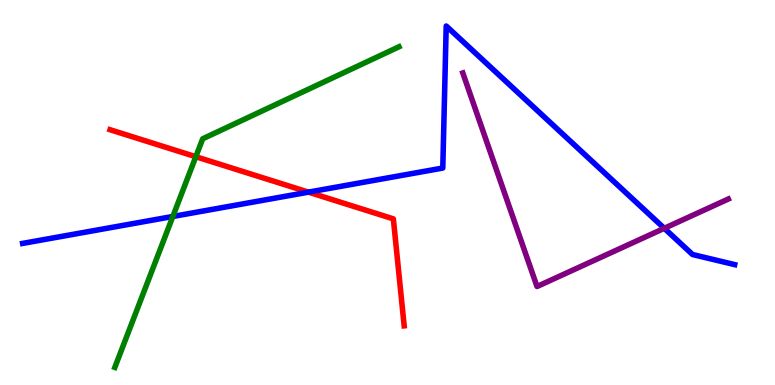[{'lines': ['blue', 'red'], 'intersections': [{'x': 3.98, 'y': 5.01}]}, {'lines': ['green', 'red'], 'intersections': [{'x': 2.53, 'y': 5.93}]}, {'lines': ['purple', 'red'], 'intersections': []}, {'lines': ['blue', 'green'], 'intersections': [{'x': 2.23, 'y': 4.38}]}, {'lines': ['blue', 'purple'], 'intersections': [{'x': 8.57, 'y': 4.07}]}, {'lines': ['green', 'purple'], 'intersections': []}]